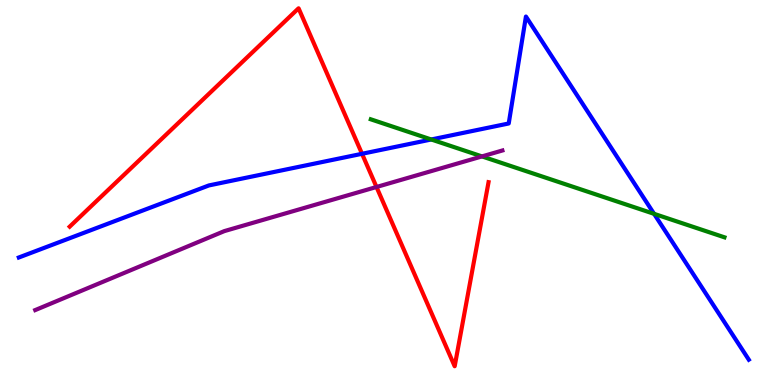[{'lines': ['blue', 'red'], 'intersections': [{'x': 4.67, 'y': 6.01}]}, {'lines': ['green', 'red'], 'intersections': []}, {'lines': ['purple', 'red'], 'intersections': [{'x': 4.86, 'y': 5.14}]}, {'lines': ['blue', 'green'], 'intersections': [{'x': 5.56, 'y': 6.38}, {'x': 8.44, 'y': 4.45}]}, {'lines': ['blue', 'purple'], 'intersections': []}, {'lines': ['green', 'purple'], 'intersections': [{'x': 6.22, 'y': 5.94}]}]